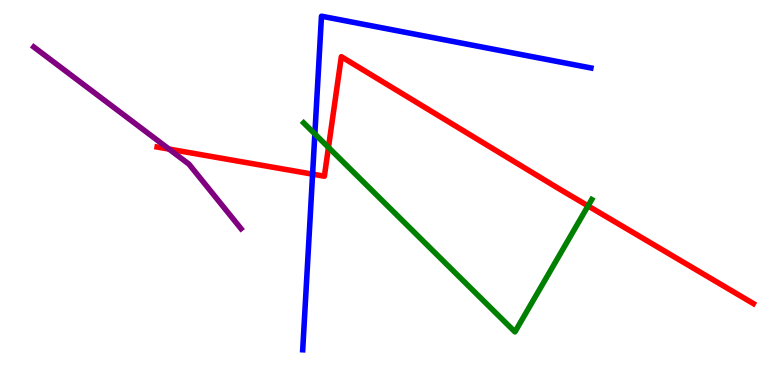[{'lines': ['blue', 'red'], 'intersections': [{'x': 4.03, 'y': 5.48}]}, {'lines': ['green', 'red'], 'intersections': [{'x': 4.24, 'y': 6.17}, {'x': 7.59, 'y': 4.65}]}, {'lines': ['purple', 'red'], 'intersections': [{'x': 2.18, 'y': 6.13}]}, {'lines': ['blue', 'green'], 'intersections': [{'x': 4.06, 'y': 6.52}]}, {'lines': ['blue', 'purple'], 'intersections': []}, {'lines': ['green', 'purple'], 'intersections': []}]